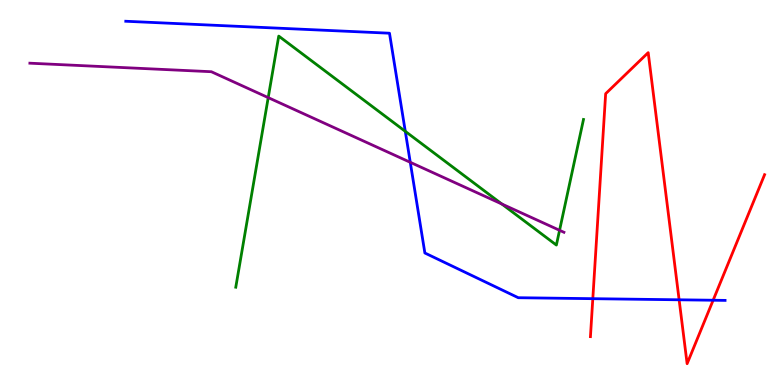[{'lines': ['blue', 'red'], 'intersections': [{'x': 7.65, 'y': 2.24}, {'x': 8.76, 'y': 2.21}, {'x': 9.2, 'y': 2.2}]}, {'lines': ['green', 'red'], 'intersections': []}, {'lines': ['purple', 'red'], 'intersections': []}, {'lines': ['blue', 'green'], 'intersections': [{'x': 5.23, 'y': 6.59}]}, {'lines': ['blue', 'purple'], 'intersections': [{'x': 5.29, 'y': 5.78}]}, {'lines': ['green', 'purple'], 'intersections': [{'x': 3.46, 'y': 7.46}, {'x': 6.48, 'y': 4.7}, {'x': 7.22, 'y': 4.02}]}]